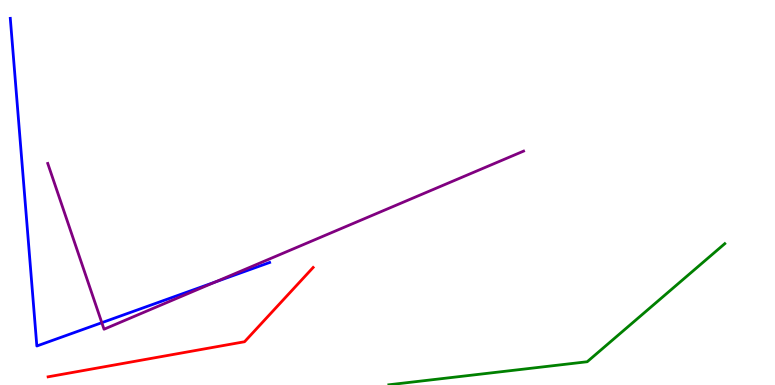[{'lines': ['blue', 'red'], 'intersections': []}, {'lines': ['green', 'red'], 'intersections': []}, {'lines': ['purple', 'red'], 'intersections': []}, {'lines': ['blue', 'green'], 'intersections': []}, {'lines': ['blue', 'purple'], 'intersections': [{'x': 1.31, 'y': 1.62}, {'x': 2.78, 'y': 2.68}]}, {'lines': ['green', 'purple'], 'intersections': []}]